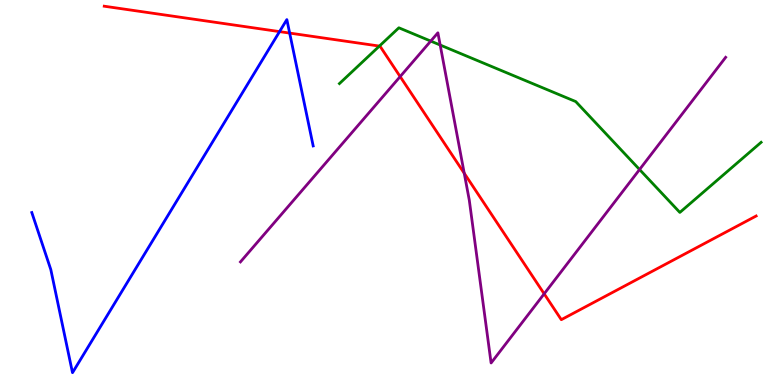[{'lines': ['blue', 'red'], 'intersections': [{'x': 3.61, 'y': 9.18}, {'x': 3.74, 'y': 9.14}]}, {'lines': ['green', 'red'], 'intersections': [{'x': 4.9, 'y': 8.8}]}, {'lines': ['purple', 'red'], 'intersections': [{'x': 5.16, 'y': 8.01}, {'x': 5.99, 'y': 5.5}, {'x': 7.02, 'y': 2.37}]}, {'lines': ['blue', 'green'], 'intersections': []}, {'lines': ['blue', 'purple'], 'intersections': []}, {'lines': ['green', 'purple'], 'intersections': [{'x': 5.56, 'y': 8.93}, {'x': 5.68, 'y': 8.83}, {'x': 8.25, 'y': 5.6}]}]